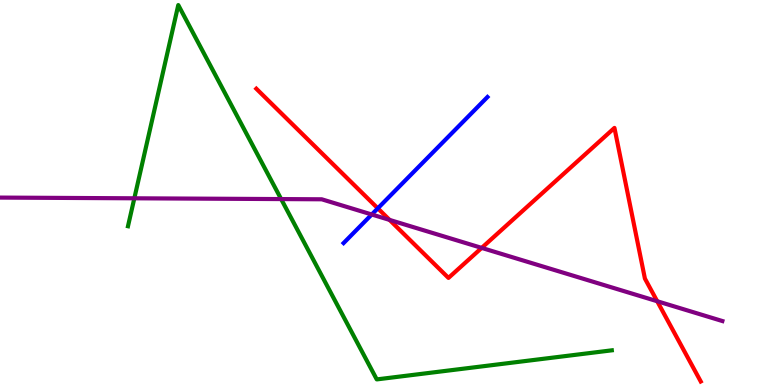[{'lines': ['blue', 'red'], 'intersections': [{'x': 4.87, 'y': 4.59}]}, {'lines': ['green', 'red'], 'intersections': []}, {'lines': ['purple', 'red'], 'intersections': [{'x': 5.03, 'y': 4.29}, {'x': 6.22, 'y': 3.56}, {'x': 8.48, 'y': 2.18}]}, {'lines': ['blue', 'green'], 'intersections': []}, {'lines': ['blue', 'purple'], 'intersections': [{'x': 4.8, 'y': 4.43}]}, {'lines': ['green', 'purple'], 'intersections': [{'x': 1.73, 'y': 4.85}, {'x': 3.63, 'y': 4.83}]}]